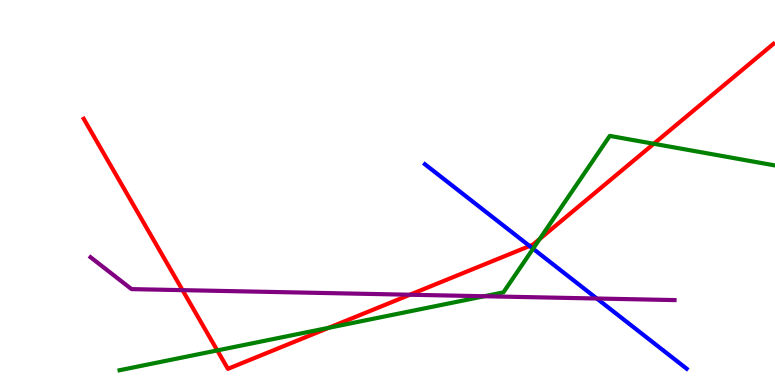[{'lines': ['blue', 'red'], 'intersections': [{'x': 6.83, 'y': 3.61}]}, {'lines': ['green', 'red'], 'intersections': [{'x': 2.8, 'y': 0.898}, {'x': 4.24, 'y': 1.49}, {'x': 6.96, 'y': 3.79}, {'x': 8.44, 'y': 6.27}]}, {'lines': ['purple', 'red'], 'intersections': [{'x': 2.36, 'y': 2.46}, {'x': 5.29, 'y': 2.34}]}, {'lines': ['blue', 'green'], 'intersections': [{'x': 6.88, 'y': 3.54}]}, {'lines': ['blue', 'purple'], 'intersections': [{'x': 7.7, 'y': 2.25}]}, {'lines': ['green', 'purple'], 'intersections': [{'x': 6.25, 'y': 2.31}]}]